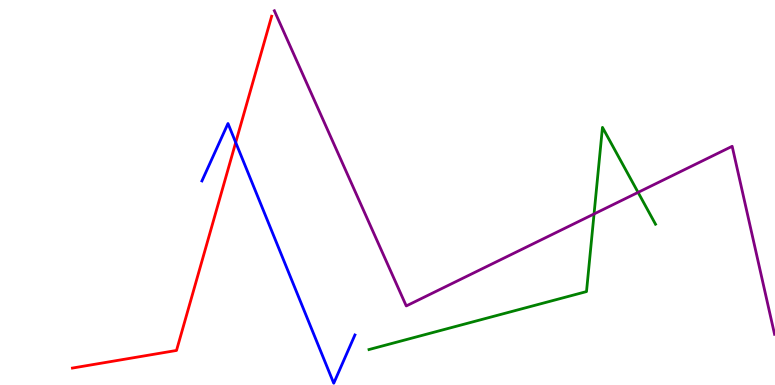[{'lines': ['blue', 'red'], 'intersections': [{'x': 3.04, 'y': 6.3}]}, {'lines': ['green', 'red'], 'intersections': []}, {'lines': ['purple', 'red'], 'intersections': []}, {'lines': ['blue', 'green'], 'intersections': []}, {'lines': ['blue', 'purple'], 'intersections': []}, {'lines': ['green', 'purple'], 'intersections': [{'x': 7.67, 'y': 4.44}, {'x': 8.23, 'y': 5.0}]}]